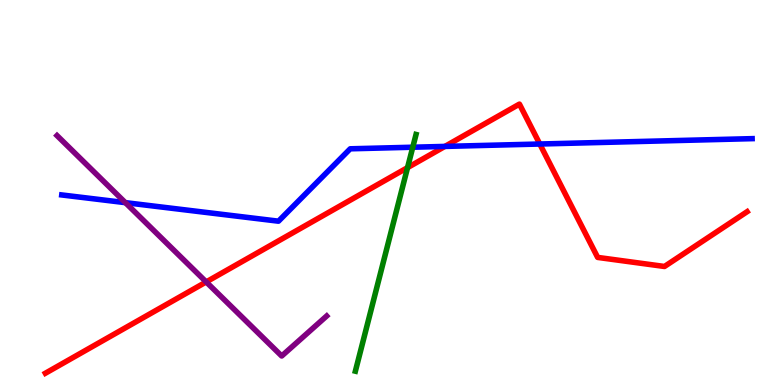[{'lines': ['blue', 'red'], 'intersections': [{'x': 5.74, 'y': 6.2}, {'x': 6.97, 'y': 6.26}]}, {'lines': ['green', 'red'], 'intersections': [{'x': 5.26, 'y': 5.65}]}, {'lines': ['purple', 'red'], 'intersections': [{'x': 2.66, 'y': 2.68}]}, {'lines': ['blue', 'green'], 'intersections': [{'x': 5.33, 'y': 6.18}]}, {'lines': ['blue', 'purple'], 'intersections': [{'x': 1.62, 'y': 4.74}]}, {'lines': ['green', 'purple'], 'intersections': []}]